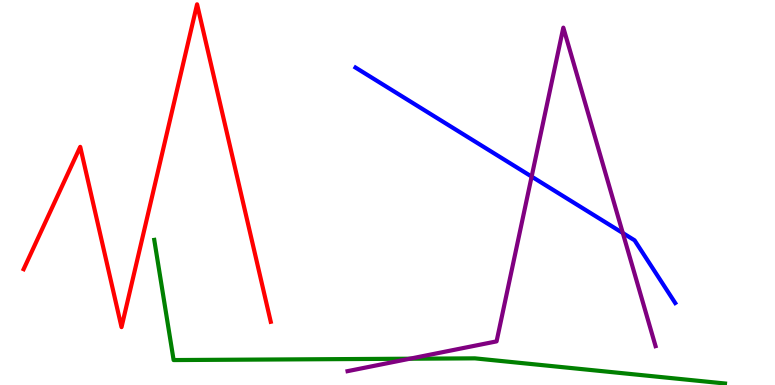[{'lines': ['blue', 'red'], 'intersections': []}, {'lines': ['green', 'red'], 'intersections': []}, {'lines': ['purple', 'red'], 'intersections': []}, {'lines': ['blue', 'green'], 'intersections': []}, {'lines': ['blue', 'purple'], 'intersections': [{'x': 6.86, 'y': 5.41}, {'x': 8.04, 'y': 3.95}]}, {'lines': ['green', 'purple'], 'intersections': [{'x': 5.29, 'y': 0.683}]}]